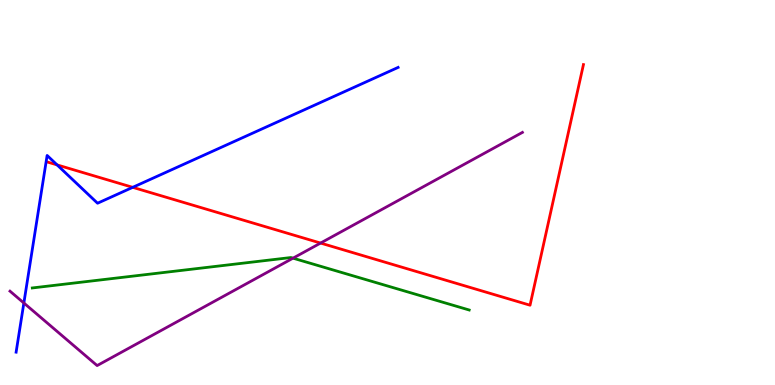[{'lines': ['blue', 'red'], 'intersections': [{'x': 0.737, 'y': 5.72}, {'x': 1.71, 'y': 5.13}]}, {'lines': ['green', 'red'], 'intersections': []}, {'lines': ['purple', 'red'], 'intersections': [{'x': 4.14, 'y': 3.69}]}, {'lines': ['blue', 'green'], 'intersections': []}, {'lines': ['blue', 'purple'], 'intersections': [{'x': 0.308, 'y': 2.13}]}, {'lines': ['green', 'purple'], 'intersections': [{'x': 3.78, 'y': 3.29}]}]